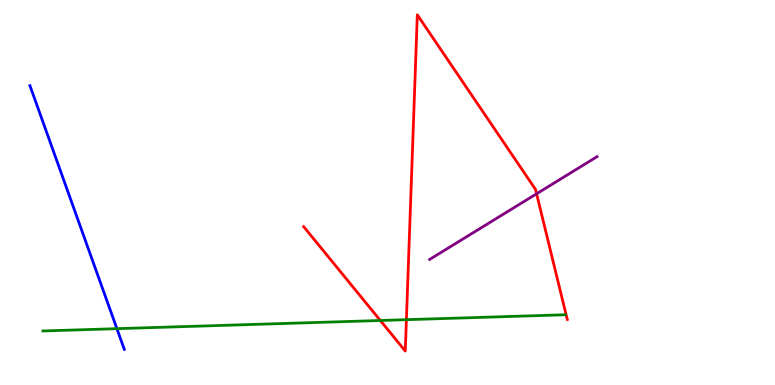[{'lines': ['blue', 'red'], 'intersections': []}, {'lines': ['green', 'red'], 'intersections': [{'x': 4.91, 'y': 1.68}, {'x': 5.24, 'y': 1.7}]}, {'lines': ['purple', 'red'], 'intersections': [{'x': 6.92, 'y': 4.97}]}, {'lines': ['blue', 'green'], 'intersections': [{'x': 1.51, 'y': 1.46}]}, {'lines': ['blue', 'purple'], 'intersections': []}, {'lines': ['green', 'purple'], 'intersections': []}]